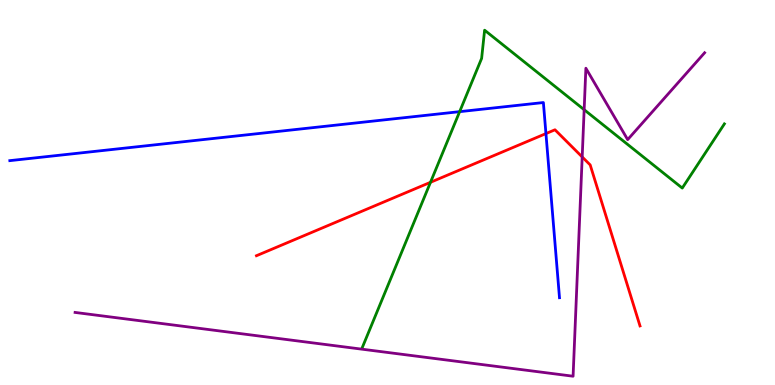[{'lines': ['blue', 'red'], 'intersections': [{'x': 7.04, 'y': 6.53}]}, {'lines': ['green', 'red'], 'intersections': [{'x': 5.55, 'y': 5.26}]}, {'lines': ['purple', 'red'], 'intersections': [{'x': 7.51, 'y': 5.92}]}, {'lines': ['blue', 'green'], 'intersections': [{'x': 5.93, 'y': 7.1}]}, {'lines': ['blue', 'purple'], 'intersections': []}, {'lines': ['green', 'purple'], 'intersections': [{'x': 7.54, 'y': 7.15}]}]